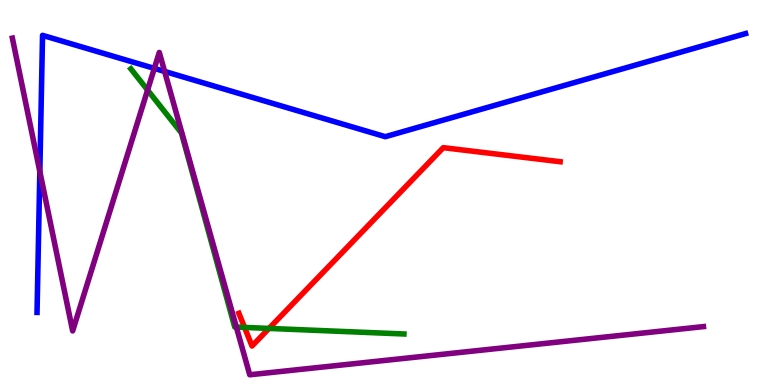[{'lines': ['blue', 'red'], 'intersections': []}, {'lines': ['green', 'red'], 'intersections': [{'x': 3.16, 'y': 1.5}, {'x': 3.47, 'y': 1.47}]}, {'lines': ['purple', 'red'], 'intersections': []}, {'lines': ['blue', 'green'], 'intersections': []}, {'lines': ['blue', 'purple'], 'intersections': [{'x': 0.514, 'y': 5.54}, {'x': 1.99, 'y': 8.22}, {'x': 2.12, 'y': 8.14}]}, {'lines': ['green', 'purple'], 'intersections': [{'x': 1.9, 'y': 7.66}, {'x': 3.05, 'y': 1.5}]}]